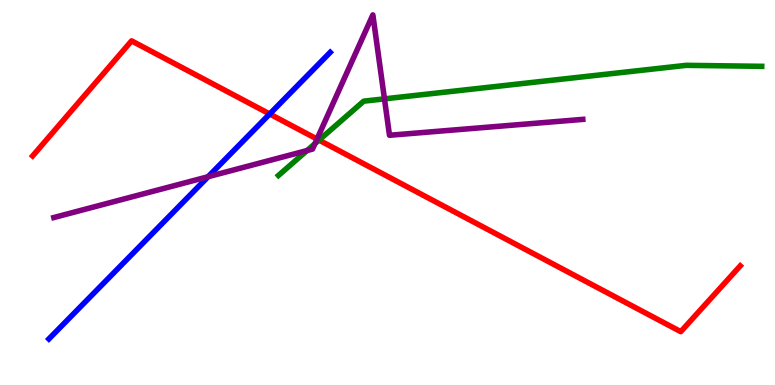[{'lines': ['blue', 'red'], 'intersections': [{'x': 3.48, 'y': 7.04}]}, {'lines': ['green', 'red'], 'intersections': [{'x': 4.12, 'y': 6.36}]}, {'lines': ['purple', 'red'], 'intersections': [{'x': 4.09, 'y': 6.39}]}, {'lines': ['blue', 'green'], 'intersections': []}, {'lines': ['blue', 'purple'], 'intersections': [{'x': 2.69, 'y': 5.41}]}, {'lines': ['green', 'purple'], 'intersections': [{'x': 3.96, 'y': 6.09}, {'x': 4.06, 'y': 6.27}, {'x': 4.96, 'y': 7.43}]}]